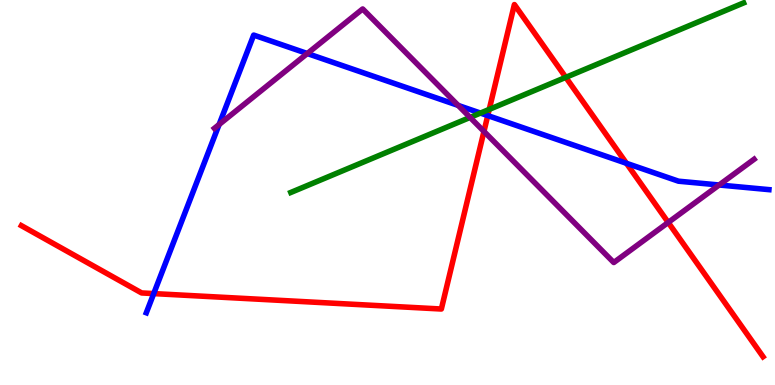[{'lines': ['blue', 'red'], 'intersections': [{'x': 1.98, 'y': 2.37}, {'x': 6.29, 'y': 7.0}, {'x': 8.08, 'y': 5.76}]}, {'lines': ['green', 'red'], 'intersections': [{'x': 6.31, 'y': 7.16}, {'x': 7.3, 'y': 7.99}]}, {'lines': ['purple', 'red'], 'intersections': [{'x': 6.24, 'y': 6.59}, {'x': 8.62, 'y': 4.22}]}, {'lines': ['blue', 'green'], 'intersections': [{'x': 6.2, 'y': 7.06}]}, {'lines': ['blue', 'purple'], 'intersections': [{'x': 2.83, 'y': 6.77}, {'x': 3.97, 'y': 8.61}, {'x': 5.91, 'y': 7.26}, {'x': 9.28, 'y': 5.2}]}, {'lines': ['green', 'purple'], 'intersections': [{'x': 6.07, 'y': 6.95}]}]